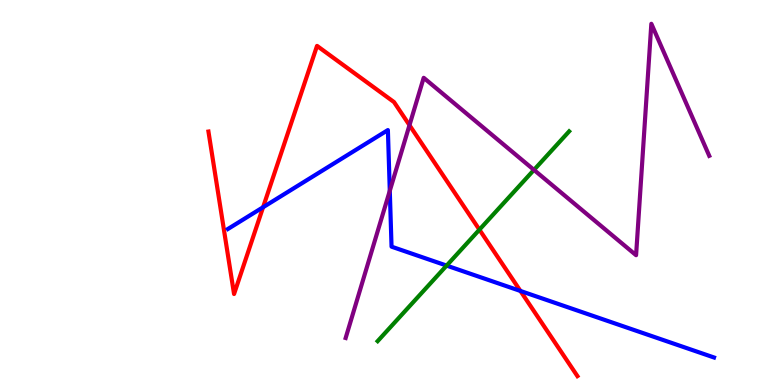[{'lines': ['blue', 'red'], 'intersections': [{'x': 3.39, 'y': 4.62}, {'x': 6.72, 'y': 2.44}]}, {'lines': ['green', 'red'], 'intersections': [{'x': 6.19, 'y': 4.03}]}, {'lines': ['purple', 'red'], 'intersections': [{'x': 5.28, 'y': 6.75}]}, {'lines': ['blue', 'green'], 'intersections': [{'x': 5.76, 'y': 3.1}]}, {'lines': ['blue', 'purple'], 'intersections': [{'x': 5.03, 'y': 5.04}]}, {'lines': ['green', 'purple'], 'intersections': [{'x': 6.89, 'y': 5.59}]}]